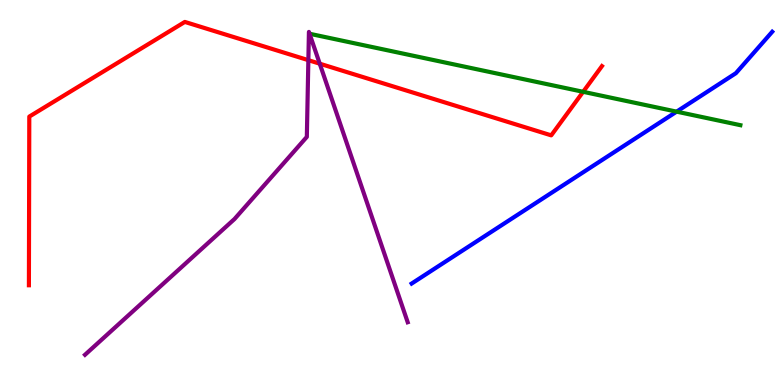[{'lines': ['blue', 'red'], 'intersections': []}, {'lines': ['green', 'red'], 'intersections': [{'x': 7.52, 'y': 7.62}]}, {'lines': ['purple', 'red'], 'intersections': [{'x': 3.98, 'y': 8.44}, {'x': 4.13, 'y': 8.35}]}, {'lines': ['blue', 'green'], 'intersections': [{'x': 8.73, 'y': 7.1}]}, {'lines': ['blue', 'purple'], 'intersections': []}, {'lines': ['green', 'purple'], 'intersections': []}]